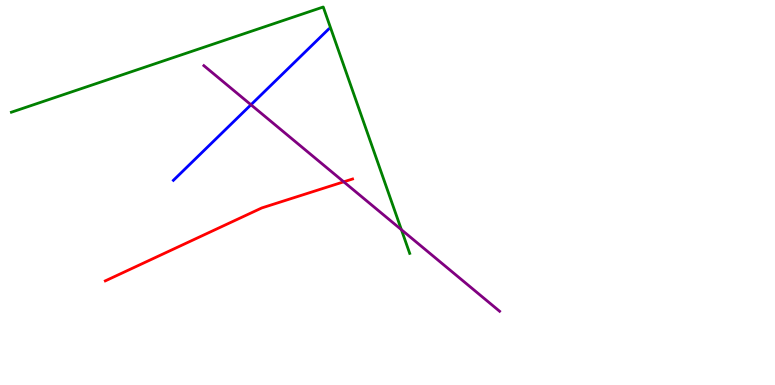[{'lines': ['blue', 'red'], 'intersections': []}, {'lines': ['green', 'red'], 'intersections': []}, {'lines': ['purple', 'red'], 'intersections': [{'x': 4.44, 'y': 5.28}]}, {'lines': ['blue', 'green'], 'intersections': []}, {'lines': ['blue', 'purple'], 'intersections': [{'x': 3.24, 'y': 7.28}]}, {'lines': ['green', 'purple'], 'intersections': [{'x': 5.18, 'y': 4.03}]}]